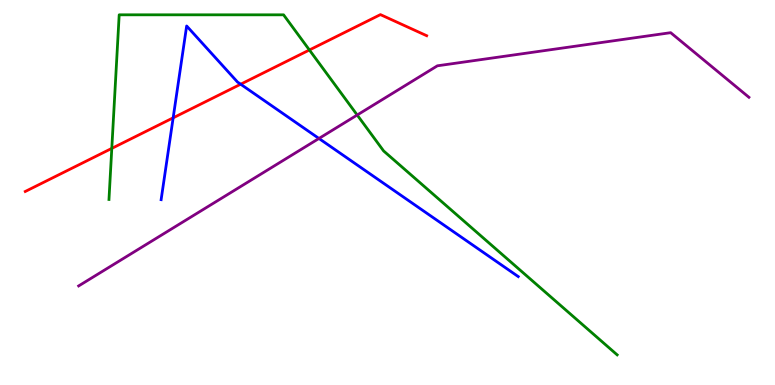[{'lines': ['blue', 'red'], 'intersections': [{'x': 2.23, 'y': 6.94}, {'x': 3.11, 'y': 7.81}]}, {'lines': ['green', 'red'], 'intersections': [{'x': 1.44, 'y': 6.15}, {'x': 3.99, 'y': 8.7}]}, {'lines': ['purple', 'red'], 'intersections': []}, {'lines': ['blue', 'green'], 'intersections': []}, {'lines': ['blue', 'purple'], 'intersections': [{'x': 4.12, 'y': 6.4}]}, {'lines': ['green', 'purple'], 'intersections': [{'x': 4.61, 'y': 7.01}]}]